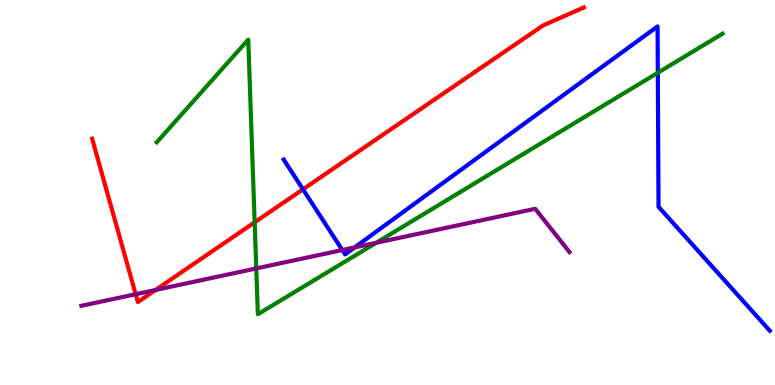[{'lines': ['blue', 'red'], 'intersections': [{'x': 3.91, 'y': 5.08}]}, {'lines': ['green', 'red'], 'intersections': [{'x': 3.29, 'y': 4.23}]}, {'lines': ['purple', 'red'], 'intersections': [{'x': 1.75, 'y': 2.36}, {'x': 2.01, 'y': 2.47}]}, {'lines': ['blue', 'green'], 'intersections': [{'x': 8.49, 'y': 8.11}]}, {'lines': ['blue', 'purple'], 'intersections': [{'x': 4.42, 'y': 3.51}, {'x': 4.58, 'y': 3.57}]}, {'lines': ['green', 'purple'], 'intersections': [{'x': 3.31, 'y': 3.03}, {'x': 4.85, 'y': 3.69}]}]